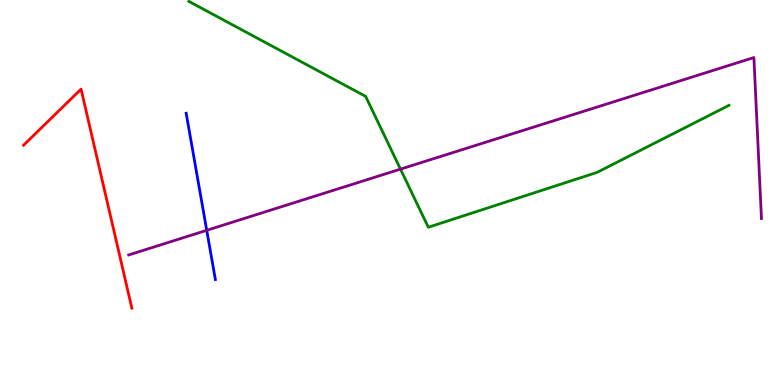[{'lines': ['blue', 'red'], 'intersections': []}, {'lines': ['green', 'red'], 'intersections': []}, {'lines': ['purple', 'red'], 'intersections': []}, {'lines': ['blue', 'green'], 'intersections': []}, {'lines': ['blue', 'purple'], 'intersections': [{'x': 2.67, 'y': 4.02}]}, {'lines': ['green', 'purple'], 'intersections': [{'x': 5.17, 'y': 5.61}]}]